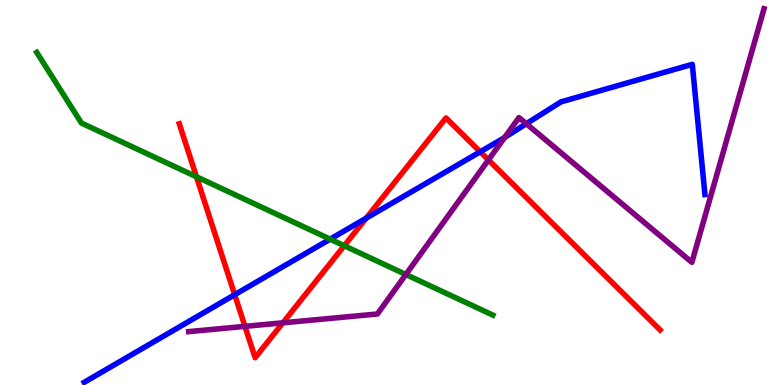[{'lines': ['blue', 'red'], 'intersections': [{'x': 3.03, 'y': 2.35}, {'x': 4.72, 'y': 4.33}, {'x': 6.2, 'y': 6.06}]}, {'lines': ['green', 'red'], 'intersections': [{'x': 2.53, 'y': 5.41}, {'x': 4.44, 'y': 3.62}]}, {'lines': ['purple', 'red'], 'intersections': [{'x': 3.16, 'y': 1.52}, {'x': 3.65, 'y': 1.62}, {'x': 6.3, 'y': 5.85}]}, {'lines': ['blue', 'green'], 'intersections': [{'x': 4.26, 'y': 3.79}]}, {'lines': ['blue', 'purple'], 'intersections': [{'x': 6.51, 'y': 6.43}, {'x': 6.79, 'y': 6.79}]}, {'lines': ['green', 'purple'], 'intersections': [{'x': 5.24, 'y': 2.87}]}]